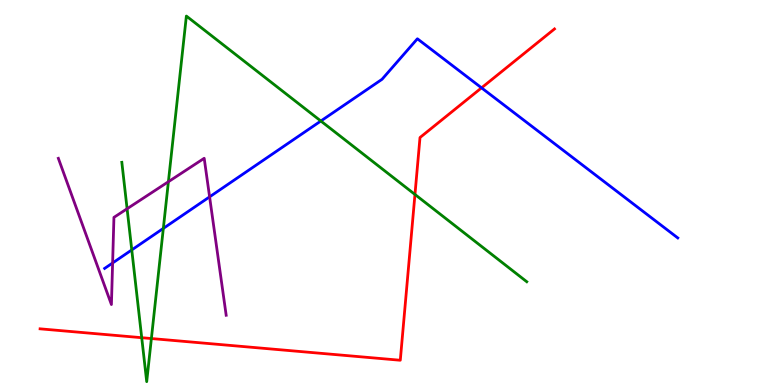[{'lines': ['blue', 'red'], 'intersections': [{'x': 6.21, 'y': 7.72}]}, {'lines': ['green', 'red'], 'intersections': [{'x': 1.83, 'y': 1.23}, {'x': 1.95, 'y': 1.21}, {'x': 5.35, 'y': 4.95}]}, {'lines': ['purple', 'red'], 'intersections': []}, {'lines': ['blue', 'green'], 'intersections': [{'x': 1.7, 'y': 3.51}, {'x': 2.11, 'y': 4.07}, {'x': 4.14, 'y': 6.86}]}, {'lines': ['blue', 'purple'], 'intersections': [{'x': 1.45, 'y': 3.17}, {'x': 2.7, 'y': 4.89}]}, {'lines': ['green', 'purple'], 'intersections': [{'x': 1.64, 'y': 4.58}, {'x': 2.17, 'y': 5.28}]}]